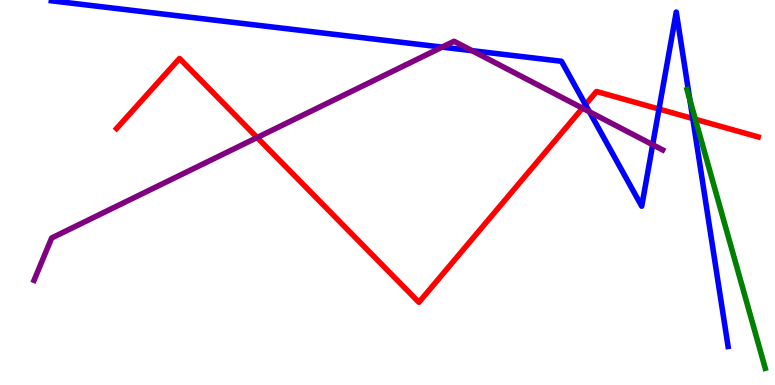[{'lines': ['blue', 'red'], 'intersections': [{'x': 7.55, 'y': 7.28}, {'x': 8.5, 'y': 7.17}, {'x': 8.94, 'y': 6.92}]}, {'lines': ['green', 'red'], 'intersections': [{'x': 8.97, 'y': 6.9}]}, {'lines': ['purple', 'red'], 'intersections': [{'x': 3.32, 'y': 6.43}, {'x': 7.52, 'y': 7.19}]}, {'lines': ['blue', 'green'], 'intersections': [{'x': 8.9, 'y': 7.41}]}, {'lines': ['blue', 'purple'], 'intersections': [{'x': 5.7, 'y': 8.78}, {'x': 6.09, 'y': 8.68}, {'x': 7.61, 'y': 7.1}, {'x': 8.42, 'y': 6.24}]}, {'lines': ['green', 'purple'], 'intersections': []}]